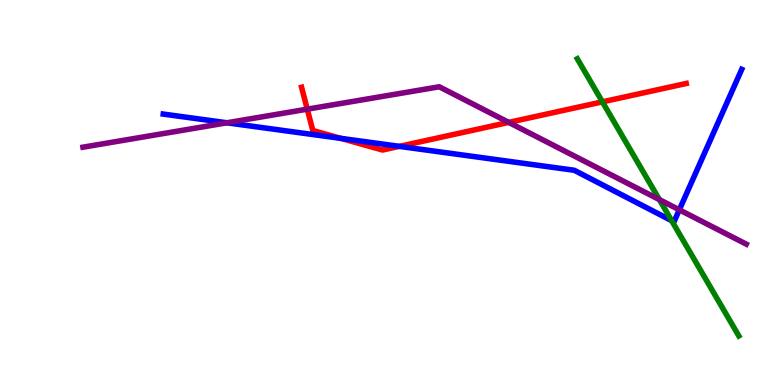[{'lines': ['blue', 'red'], 'intersections': [{'x': 4.4, 'y': 6.41}, {'x': 5.15, 'y': 6.2}]}, {'lines': ['green', 'red'], 'intersections': [{'x': 7.77, 'y': 7.35}]}, {'lines': ['purple', 'red'], 'intersections': [{'x': 3.96, 'y': 7.16}, {'x': 6.56, 'y': 6.82}]}, {'lines': ['blue', 'green'], 'intersections': [{'x': 8.67, 'y': 4.27}]}, {'lines': ['blue', 'purple'], 'intersections': [{'x': 2.93, 'y': 6.81}, {'x': 8.77, 'y': 4.55}]}, {'lines': ['green', 'purple'], 'intersections': [{'x': 8.51, 'y': 4.82}]}]